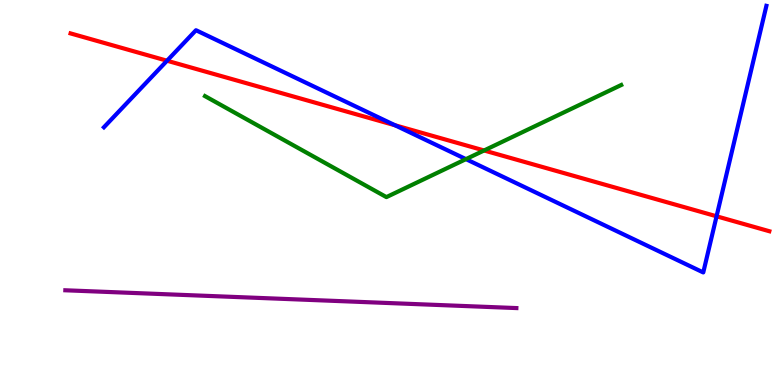[{'lines': ['blue', 'red'], 'intersections': [{'x': 2.16, 'y': 8.42}, {'x': 5.1, 'y': 6.75}, {'x': 9.25, 'y': 4.38}]}, {'lines': ['green', 'red'], 'intersections': [{'x': 6.25, 'y': 6.09}]}, {'lines': ['purple', 'red'], 'intersections': []}, {'lines': ['blue', 'green'], 'intersections': [{'x': 6.01, 'y': 5.87}]}, {'lines': ['blue', 'purple'], 'intersections': []}, {'lines': ['green', 'purple'], 'intersections': []}]